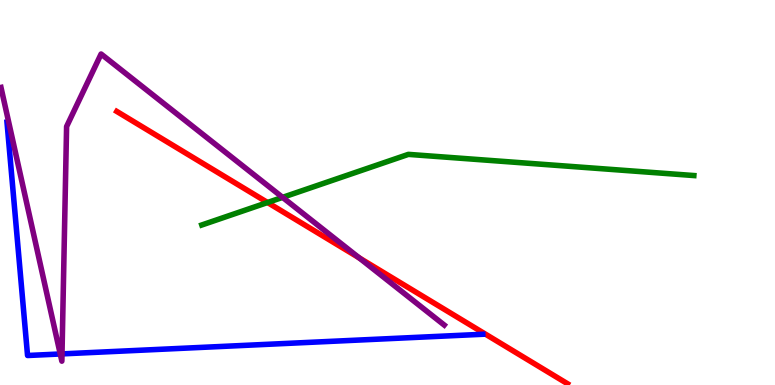[{'lines': ['blue', 'red'], 'intersections': []}, {'lines': ['green', 'red'], 'intersections': [{'x': 3.45, 'y': 4.74}]}, {'lines': ['purple', 'red'], 'intersections': [{'x': 4.63, 'y': 3.3}]}, {'lines': ['blue', 'green'], 'intersections': []}, {'lines': ['blue', 'purple'], 'intersections': [{'x': 0.777, 'y': 0.806}, {'x': 0.8, 'y': 0.808}]}, {'lines': ['green', 'purple'], 'intersections': [{'x': 3.65, 'y': 4.87}]}]